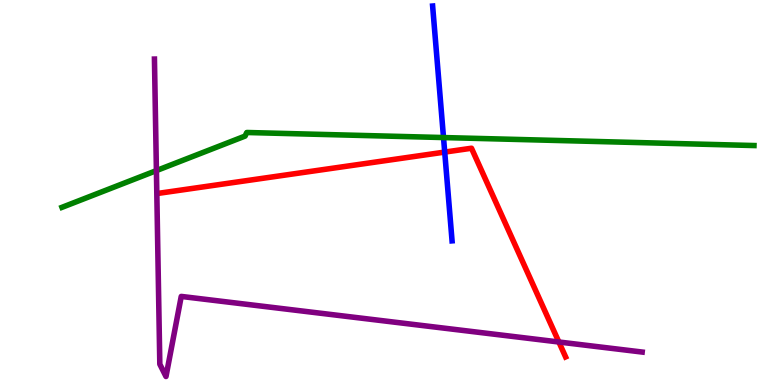[{'lines': ['blue', 'red'], 'intersections': [{'x': 5.74, 'y': 6.05}]}, {'lines': ['green', 'red'], 'intersections': []}, {'lines': ['purple', 'red'], 'intersections': [{'x': 7.21, 'y': 1.12}]}, {'lines': ['blue', 'green'], 'intersections': [{'x': 5.72, 'y': 6.43}]}, {'lines': ['blue', 'purple'], 'intersections': []}, {'lines': ['green', 'purple'], 'intersections': [{'x': 2.02, 'y': 5.57}]}]